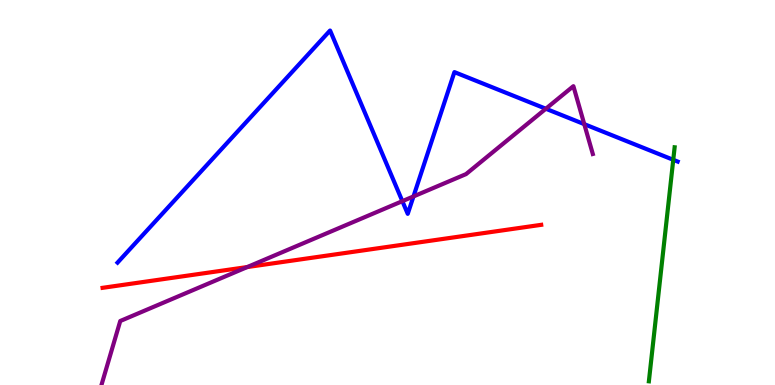[{'lines': ['blue', 'red'], 'intersections': []}, {'lines': ['green', 'red'], 'intersections': []}, {'lines': ['purple', 'red'], 'intersections': [{'x': 3.19, 'y': 3.06}]}, {'lines': ['blue', 'green'], 'intersections': [{'x': 8.69, 'y': 5.85}]}, {'lines': ['blue', 'purple'], 'intersections': [{'x': 5.19, 'y': 4.78}, {'x': 5.34, 'y': 4.9}, {'x': 7.04, 'y': 7.18}, {'x': 7.54, 'y': 6.78}]}, {'lines': ['green', 'purple'], 'intersections': []}]